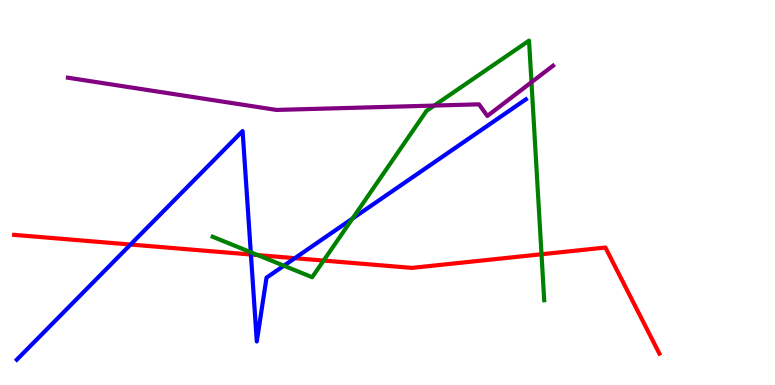[{'lines': ['blue', 'red'], 'intersections': [{'x': 1.68, 'y': 3.65}, {'x': 3.24, 'y': 3.39}, {'x': 3.8, 'y': 3.29}]}, {'lines': ['green', 'red'], 'intersections': [{'x': 3.33, 'y': 3.37}, {'x': 4.18, 'y': 3.23}, {'x': 6.99, 'y': 3.4}]}, {'lines': ['purple', 'red'], 'intersections': []}, {'lines': ['blue', 'green'], 'intersections': [{'x': 3.24, 'y': 3.45}, {'x': 3.66, 'y': 3.1}, {'x': 4.55, 'y': 4.32}]}, {'lines': ['blue', 'purple'], 'intersections': []}, {'lines': ['green', 'purple'], 'intersections': [{'x': 5.6, 'y': 7.26}, {'x': 6.86, 'y': 7.86}]}]